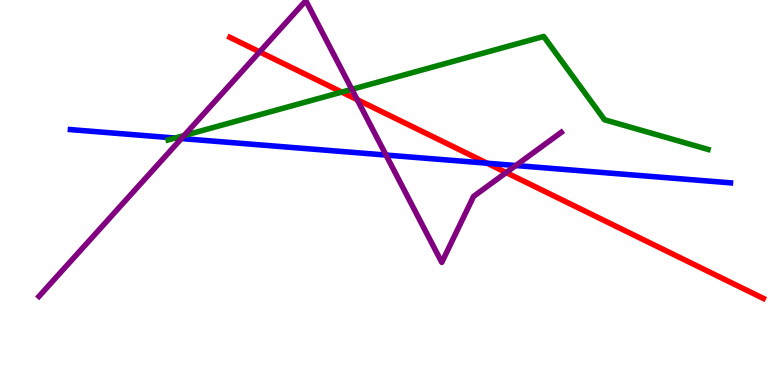[{'lines': ['blue', 'red'], 'intersections': [{'x': 6.29, 'y': 5.76}]}, {'lines': ['green', 'red'], 'intersections': [{'x': 4.41, 'y': 7.61}]}, {'lines': ['purple', 'red'], 'intersections': [{'x': 3.35, 'y': 8.65}, {'x': 4.61, 'y': 7.41}, {'x': 6.53, 'y': 5.52}]}, {'lines': ['blue', 'green'], 'intersections': [{'x': 2.26, 'y': 6.41}]}, {'lines': ['blue', 'purple'], 'intersections': [{'x': 2.34, 'y': 6.4}, {'x': 4.98, 'y': 5.97}, {'x': 6.66, 'y': 5.7}]}, {'lines': ['green', 'purple'], 'intersections': [{'x': 2.38, 'y': 6.48}, {'x': 4.54, 'y': 7.68}]}]